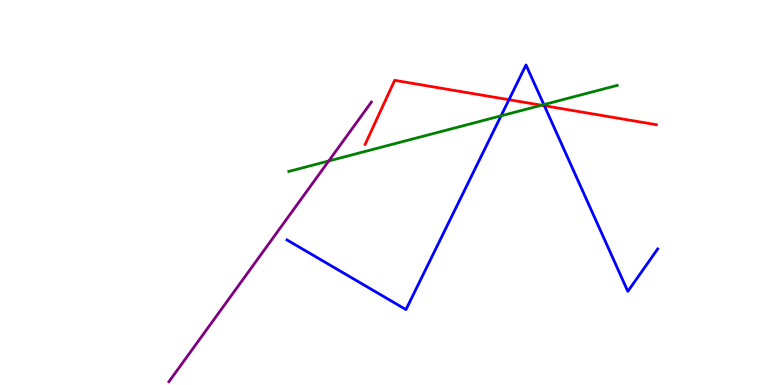[{'lines': ['blue', 'red'], 'intersections': [{'x': 6.57, 'y': 7.41}, {'x': 7.02, 'y': 7.25}]}, {'lines': ['green', 'red'], 'intersections': [{'x': 6.99, 'y': 7.27}]}, {'lines': ['purple', 'red'], 'intersections': []}, {'lines': ['blue', 'green'], 'intersections': [{'x': 6.47, 'y': 6.99}, {'x': 7.02, 'y': 7.28}]}, {'lines': ['blue', 'purple'], 'intersections': []}, {'lines': ['green', 'purple'], 'intersections': [{'x': 4.24, 'y': 5.82}]}]